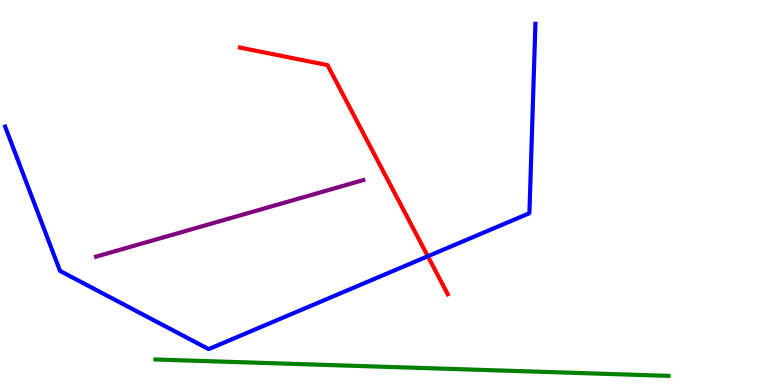[{'lines': ['blue', 'red'], 'intersections': [{'x': 5.52, 'y': 3.34}]}, {'lines': ['green', 'red'], 'intersections': []}, {'lines': ['purple', 'red'], 'intersections': []}, {'lines': ['blue', 'green'], 'intersections': []}, {'lines': ['blue', 'purple'], 'intersections': []}, {'lines': ['green', 'purple'], 'intersections': []}]